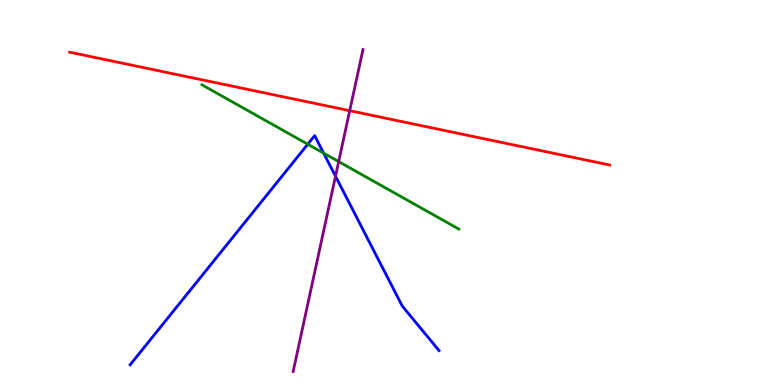[{'lines': ['blue', 'red'], 'intersections': []}, {'lines': ['green', 'red'], 'intersections': []}, {'lines': ['purple', 'red'], 'intersections': [{'x': 4.51, 'y': 7.12}]}, {'lines': ['blue', 'green'], 'intersections': [{'x': 3.97, 'y': 6.25}, {'x': 4.18, 'y': 6.02}]}, {'lines': ['blue', 'purple'], 'intersections': [{'x': 4.33, 'y': 5.42}]}, {'lines': ['green', 'purple'], 'intersections': [{'x': 4.37, 'y': 5.8}]}]